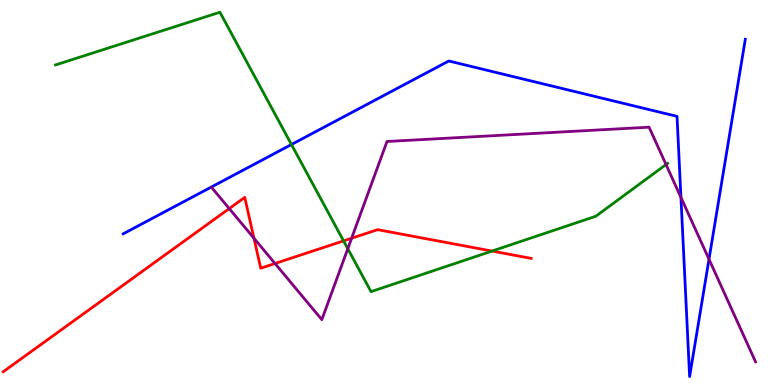[{'lines': ['blue', 'red'], 'intersections': []}, {'lines': ['green', 'red'], 'intersections': [{'x': 4.43, 'y': 3.74}, {'x': 6.35, 'y': 3.48}]}, {'lines': ['purple', 'red'], 'intersections': [{'x': 2.96, 'y': 4.58}, {'x': 3.28, 'y': 3.81}, {'x': 3.55, 'y': 3.16}, {'x': 4.54, 'y': 3.81}]}, {'lines': ['blue', 'green'], 'intersections': [{'x': 3.76, 'y': 6.25}]}, {'lines': ['blue', 'purple'], 'intersections': [{'x': 8.79, 'y': 4.87}, {'x': 9.15, 'y': 3.27}]}, {'lines': ['green', 'purple'], 'intersections': [{'x': 4.49, 'y': 3.54}, {'x': 8.59, 'y': 5.73}]}]